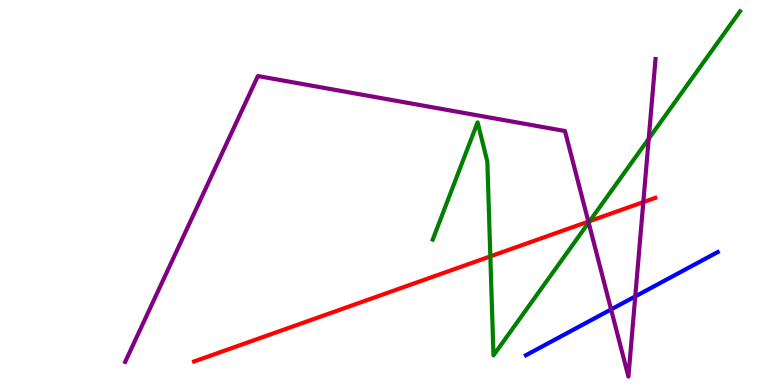[{'lines': ['blue', 'red'], 'intersections': []}, {'lines': ['green', 'red'], 'intersections': [{'x': 6.33, 'y': 3.34}, {'x': 7.61, 'y': 4.26}]}, {'lines': ['purple', 'red'], 'intersections': [{'x': 7.59, 'y': 4.24}, {'x': 8.3, 'y': 4.75}]}, {'lines': ['blue', 'green'], 'intersections': []}, {'lines': ['blue', 'purple'], 'intersections': [{'x': 7.88, 'y': 1.96}, {'x': 8.2, 'y': 2.3}]}, {'lines': ['green', 'purple'], 'intersections': [{'x': 7.6, 'y': 4.22}, {'x': 8.37, 'y': 6.4}]}]